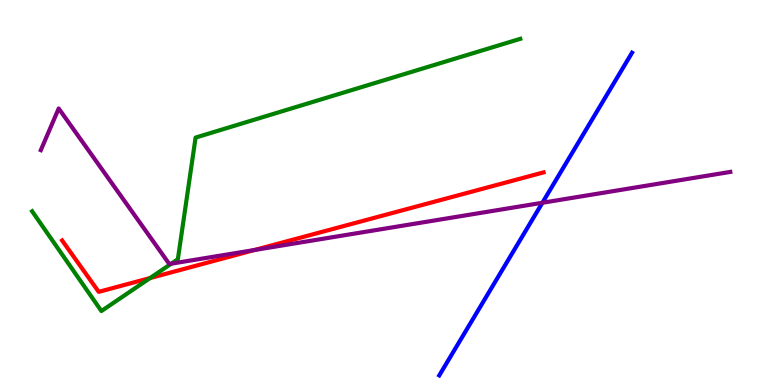[{'lines': ['blue', 'red'], 'intersections': []}, {'lines': ['green', 'red'], 'intersections': [{'x': 1.94, 'y': 2.78}]}, {'lines': ['purple', 'red'], 'intersections': [{'x': 3.28, 'y': 3.51}]}, {'lines': ['blue', 'green'], 'intersections': []}, {'lines': ['blue', 'purple'], 'intersections': [{'x': 7.0, 'y': 4.73}]}, {'lines': ['green', 'purple'], 'intersections': [{'x': 2.21, 'y': 3.15}]}]